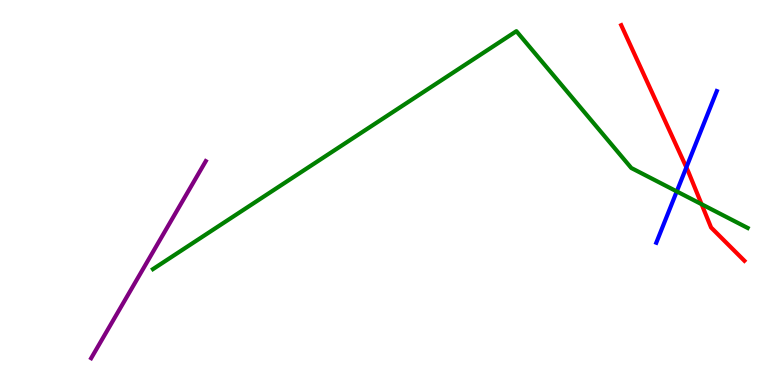[{'lines': ['blue', 'red'], 'intersections': [{'x': 8.86, 'y': 5.65}]}, {'lines': ['green', 'red'], 'intersections': [{'x': 9.05, 'y': 4.7}]}, {'lines': ['purple', 'red'], 'intersections': []}, {'lines': ['blue', 'green'], 'intersections': [{'x': 8.73, 'y': 5.03}]}, {'lines': ['blue', 'purple'], 'intersections': []}, {'lines': ['green', 'purple'], 'intersections': []}]